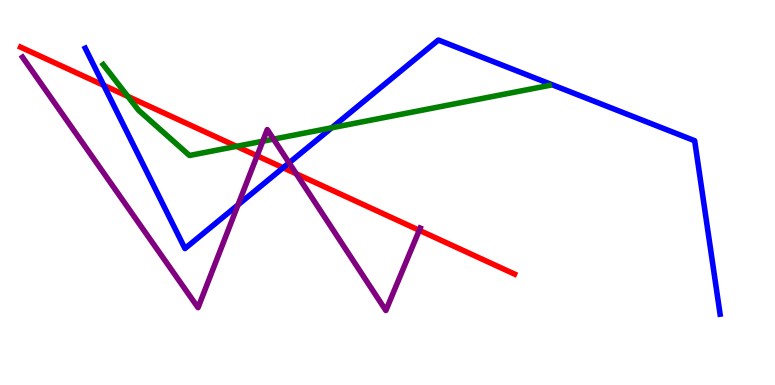[{'lines': ['blue', 'red'], 'intersections': [{'x': 1.34, 'y': 7.78}, {'x': 3.65, 'y': 5.64}]}, {'lines': ['green', 'red'], 'intersections': [{'x': 1.65, 'y': 7.5}, {'x': 3.05, 'y': 6.2}]}, {'lines': ['purple', 'red'], 'intersections': [{'x': 3.32, 'y': 5.95}, {'x': 3.82, 'y': 5.49}, {'x': 5.41, 'y': 4.02}]}, {'lines': ['blue', 'green'], 'intersections': [{'x': 4.28, 'y': 6.68}]}, {'lines': ['blue', 'purple'], 'intersections': [{'x': 3.07, 'y': 4.68}, {'x': 3.73, 'y': 5.77}]}, {'lines': ['green', 'purple'], 'intersections': [{'x': 3.39, 'y': 6.33}, {'x': 3.53, 'y': 6.39}]}]